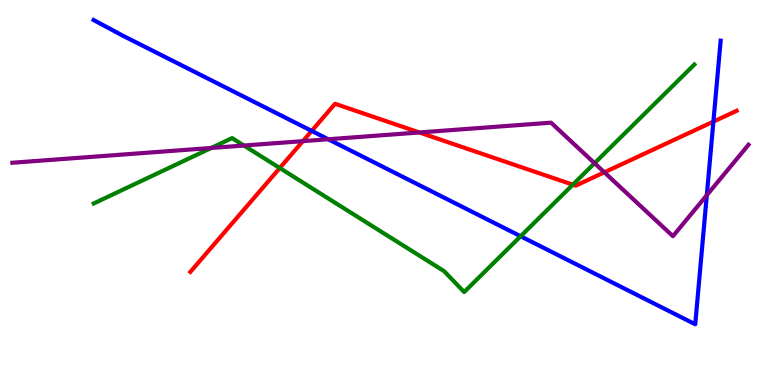[{'lines': ['blue', 'red'], 'intersections': [{'x': 4.02, 'y': 6.6}, {'x': 9.21, 'y': 6.84}]}, {'lines': ['green', 'red'], 'intersections': [{'x': 3.61, 'y': 5.64}, {'x': 7.39, 'y': 5.2}]}, {'lines': ['purple', 'red'], 'intersections': [{'x': 3.91, 'y': 6.33}, {'x': 5.41, 'y': 6.56}, {'x': 7.8, 'y': 5.52}]}, {'lines': ['blue', 'green'], 'intersections': [{'x': 6.72, 'y': 3.86}]}, {'lines': ['blue', 'purple'], 'intersections': [{'x': 4.24, 'y': 6.38}, {'x': 9.12, 'y': 4.93}]}, {'lines': ['green', 'purple'], 'intersections': [{'x': 2.73, 'y': 6.16}, {'x': 3.15, 'y': 6.22}, {'x': 7.67, 'y': 5.76}]}]